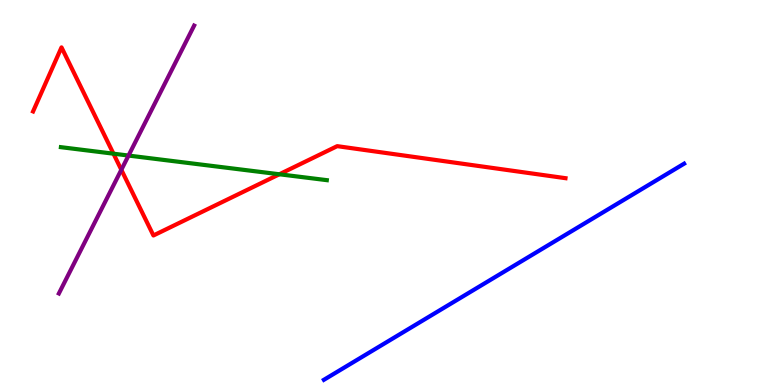[{'lines': ['blue', 'red'], 'intersections': []}, {'lines': ['green', 'red'], 'intersections': [{'x': 1.46, 'y': 6.01}, {'x': 3.6, 'y': 5.47}]}, {'lines': ['purple', 'red'], 'intersections': [{'x': 1.57, 'y': 5.59}]}, {'lines': ['blue', 'green'], 'intersections': []}, {'lines': ['blue', 'purple'], 'intersections': []}, {'lines': ['green', 'purple'], 'intersections': [{'x': 1.66, 'y': 5.96}]}]